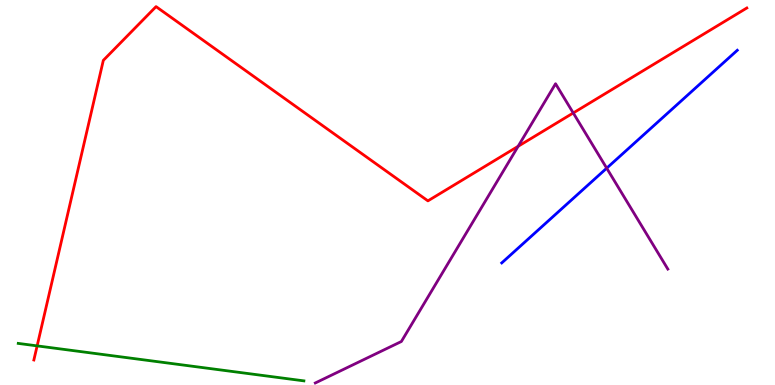[{'lines': ['blue', 'red'], 'intersections': []}, {'lines': ['green', 'red'], 'intersections': [{'x': 0.479, 'y': 1.02}]}, {'lines': ['purple', 'red'], 'intersections': [{'x': 6.69, 'y': 6.2}, {'x': 7.4, 'y': 7.07}]}, {'lines': ['blue', 'green'], 'intersections': []}, {'lines': ['blue', 'purple'], 'intersections': [{'x': 7.83, 'y': 5.63}]}, {'lines': ['green', 'purple'], 'intersections': []}]